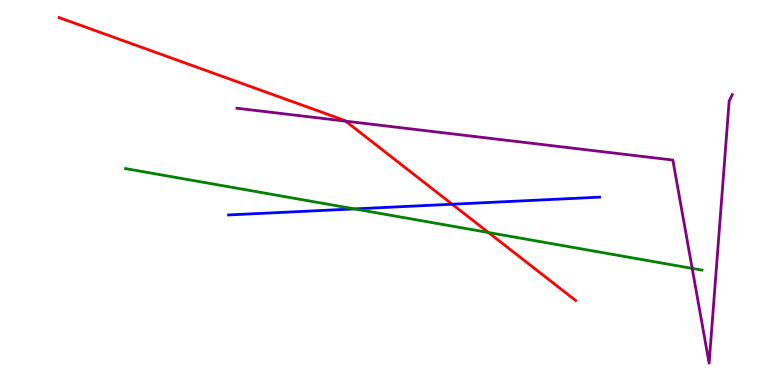[{'lines': ['blue', 'red'], 'intersections': [{'x': 5.83, 'y': 4.7}]}, {'lines': ['green', 'red'], 'intersections': [{'x': 6.3, 'y': 3.96}]}, {'lines': ['purple', 'red'], 'intersections': [{'x': 4.46, 'y': 6.85}]}, {'lines': ['blue', 'green'], 'intersections': [{'x': 4.57, 'y': 4.57}]}, {'lines': ['blue', 'purple'], 'intersections': []}, {'lines': ['green', 'purple'], 'intersections': [{'x': 8.93, 'y': 3.03}]}]